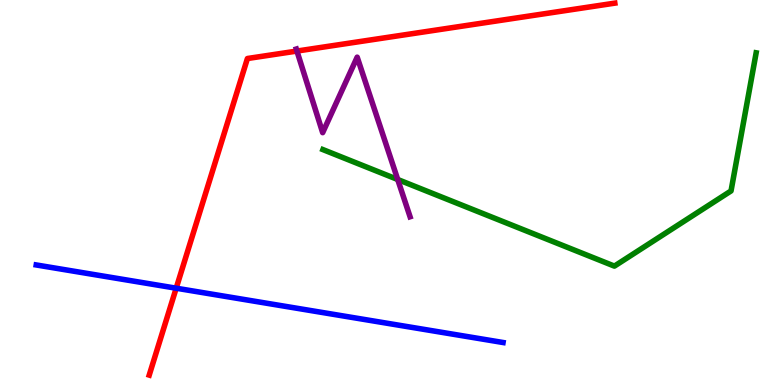[{'lines': ['blue', 'red'], 'intersections': [{'x': 2.27, 'y': 2.51}]}, {'lines': ['green', 'red'], 'intersections': []}, {'lines': ['purple', 'red'], 'intersections': [{'x': 3.83, 'y': 8.67}]}, {'lines': ['blue', 'green'], 'intersections': []}, {'lines': ['blue', 'purple'], 'intersections': []}, {'lines': ['green', 'purple'], 'intersections': [{'x': 5.13, 'y': 5.34}]}]